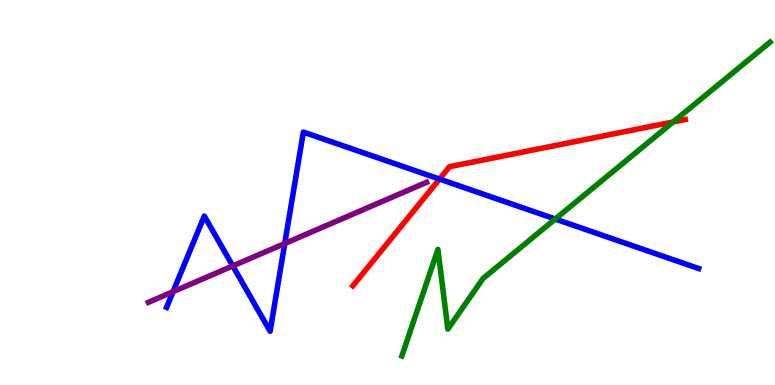[{'lines': ['blue', 'red'], 'intersections': [{'x': 5.67, 'y': 5.35}]}, {'lines': ['green', 'red'], 'intersections': [{'x': 8.69, 'y': 6.83}]}, {'lines': ['purple', 'red'], 'intersections': []}, {'lines': ['blue', 'green'], 'intersections': [{'x': 7.16, 'y': 4.31}]}, {'lines': ['blue', 'purple'], 'intersections': [{'x': 2.23, 'y': 2.42}, {'x': 3.0, 'y': 3.09}, {'x': 3.67, 'y': 3.68}]}, {'lines': ['green', 'purple'], 'intersections': []}]